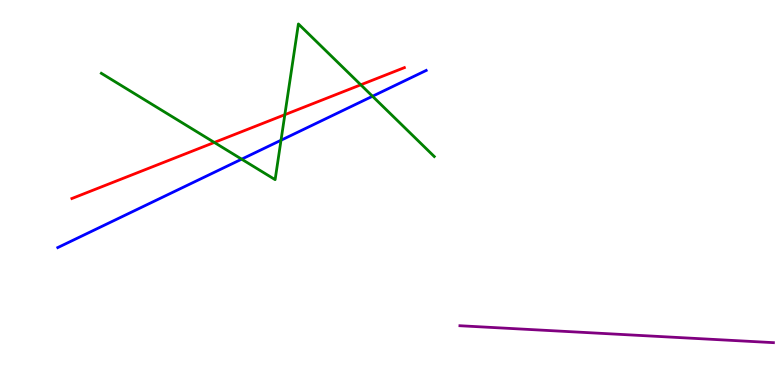[{'lines': ['blue', 'red'], 'intersections': []}, {'lines': ['green', 'red'], 'intersections': [{'x': 2.77, 'y': 6.3}, {'x': 3.68, 'y': 7.02}, {'x': 4.66, 'y': 7.8}]}, {'lines': ['purple', 'red'], 'intersections': []}, {'lines': ['blue', 'green'], 'intersections': [{'x': 3.12, 'y': 5.87}, {'x': 3.63, 'y': 6.36}, {'x': 4.81, 'y': 7.5}]}, {'lines': ['blue', 'purple'], 'intersections': []}, {'lines': ['green', 'purple'], 'intersections': []}]